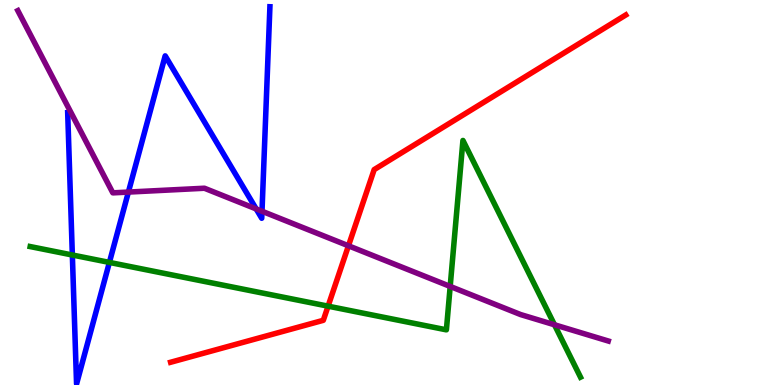[{'lines': ['blue', 'red'], 'intersections': []}, {'lines': ['green', 'red'], 'intersections': [{'x': 4.23, 'y': 2.05}]}, {'lines': ['purple', 'red'], 'intersections': [{'x': 4.5, 'y': 3.62}]}, {'lines': ['blue', 'green'], 'intersections': [{'x': 0.933, 'y': 3.38}, {'x': 1.41, 'y': 3.18}]}, {'lines': ['blue', 'purple'], 'intersections': [{'x': 1.66, 'y': 5.01}, {'x': 3.31, 'y': 4.57}, {'x': 3.38, 'y': 4.51}]}, {'lines': ['green', 'purple'], 'intersections': [{'x': 5.81, 'y': 2.56}, {'x': 7.15, 'y': 1.56}]}]